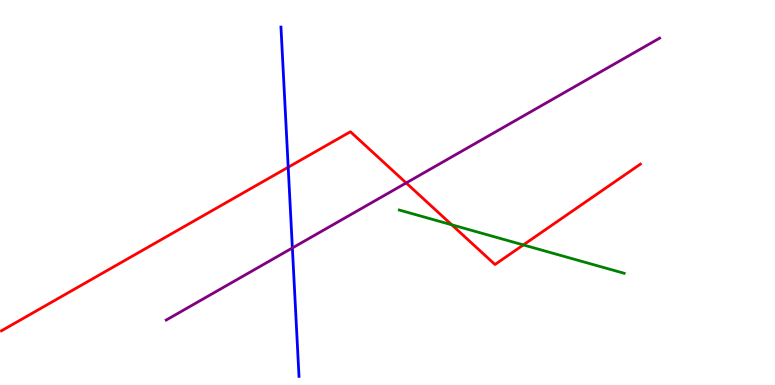[{'lines': ['blue', 'red'], 'intersections': [{'x': 3.72, 'y': 5.66}]}, {'lines': ['green', 'red'], 'intersections': [{'x': 5.83, 'y': 4.16}, {'x': 6.75, 'y': 3.64}]}, {'lines': ['purple', 'red'], 'intersections': [{'x': 5.24, 'y': 5.25}]}, {'lines': ['blue', 'green'], 'intersections': []}, {'lines': ['blue', 'purple'], 'intersections': [{'x': 3.77, 'y': 3.56}]}, {'lines': ['green', 'purple'], 'intersections': []}]